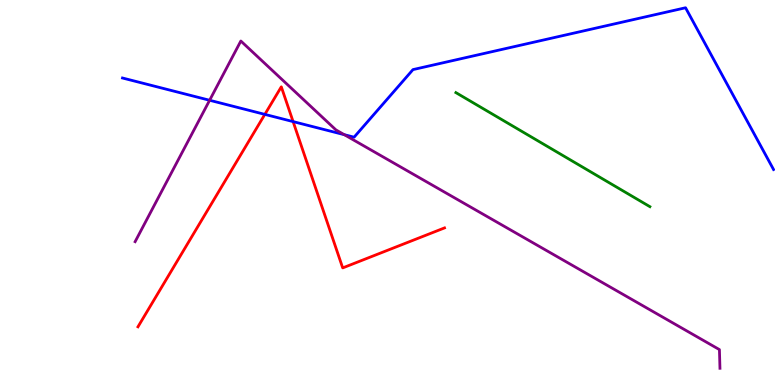[{'lines': ['blue', 'red'], 'intersections': [{'x': 3.42, 'y': 7.03}, {'x': 3.78, 'y': 6.84}]}, {'lines': ['green', 'red'], 'intersections': []}, {'lines': ['purple', 'red'], 'intersections': []}, {'lines': ['blue', 'green'], 'intersections': []}, {'lines': ['blue', 'purple'], 'intersections': [{'x': 2.7, 'y': 7.4}, {'x': 4.44, 'y': 6.5}]}, {'lines': ['green', 'purple'], 'intersections': []}]